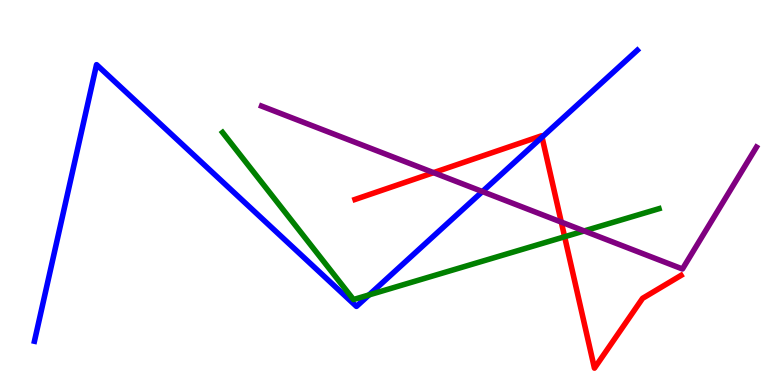[{'lines': ['blue', 'red'], 'intersections': [{'x': 6.99, 'y': 6.44}]}, {'lines': ['green', 'red'], 'intersections': [{'x': 7.29, 'y': 3.85}]}, {'lines': ['purple', 'red'], 'intersections': [{'x': 5.59, 'y': 5.52}, {'x': 7.24, 'y': 4.23}]}, {'lines': ['blue', 'green'], 'intersections': [{'x': 4.76, 'y': 2.34}]}, {'lines': ['blue', 'purple'], 'intersections': [{'x': 6.22, 'y': 5.02}]}, {'lines': ['green', 'purple'], 'intersections': [{'x': 7.54, 'y': 4.0}]}]